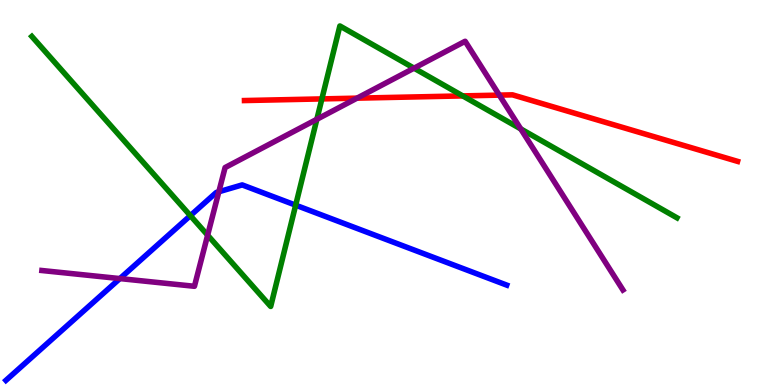[{'lines': ['blue', 'red'], 'intersections': []}, {'lines': ['green', 'red'], 'intersections': [{'x': 4.15, 'y': 7.43}, {'x': 5.97, 'y': 7.51}]}, {'lines': ['purple', 'red'], 'intersections': [{'x': 4.61, 'y': 7.45}, {'x': 6.44, 'y': 7.53}]}, {'lines': ['blue', 'green'], 'intersections': [{'x': 2.46, 'y': 4.4}, {'x': 3.82, 'y': 4.67}]}, {'lines': ['blue', 'purple'], 'intersections': [{'x': 1.55, 'y': 2.76}, {'x': 2.82, 'y': 5.02}]}, {'lines': ['green', 'purple'], 'intersections': [{'x': 2.68, 'y': 3.89}, {'x': 4.09, 'y': 6.9}, {'x': 5.34, 'y': 8.23}, {'x': 6.72, 'y': 6.65}]}]